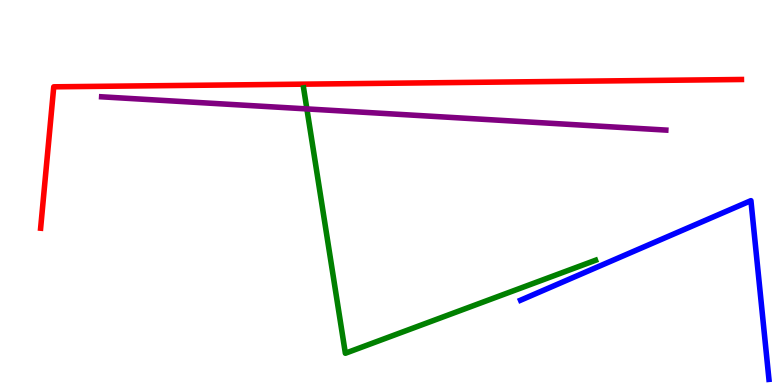[{'lines': ['blue', 'red'], 'intersections': []}, {'lines': ['green', 'red'], 'intersections': []}, {'lines': ['purple', 'red'], 'intersections': []}, {'lines': ['blue', 'green'], 'intersections': []}, {'lines': ['blue', 'purple'], 'intersections': []}, {'lines': ['green', 'purple'], 'intersections': [{'x': 3.96, 'y': 7.17}]}]